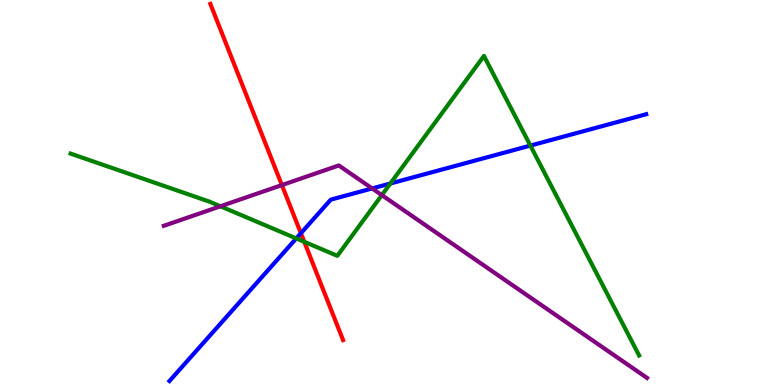[{'lines': ['blue', 'red'], 'intersections': [{'x': 3.88, 'y': 3.94}]}, {'lines': ['green', 'red'], 'intersections': [{'x': 3.93, 'y': 3.72}]}, {'lines': ['purple', 'red'], 'intersections': [{'x': 3.64, 'y': 5.19}]}, {'lines': ['blue', 'green'], 'intersections': [{'x': 3.82, 'y': 3.81}, {'x': 5.04, 'y': 5.23}, {'x': 6.84, 'y': 6.22}]}, {'lines': ['blue', 'purple'], 'intersections': [{'x': 4.8, 'y': 5.11}]}, {'lines': ['green', 'purple'], 'intersections': [{'x': 2.84, 'y': 4.64}, {'x': 4.93, 'y': 4.93}]}]